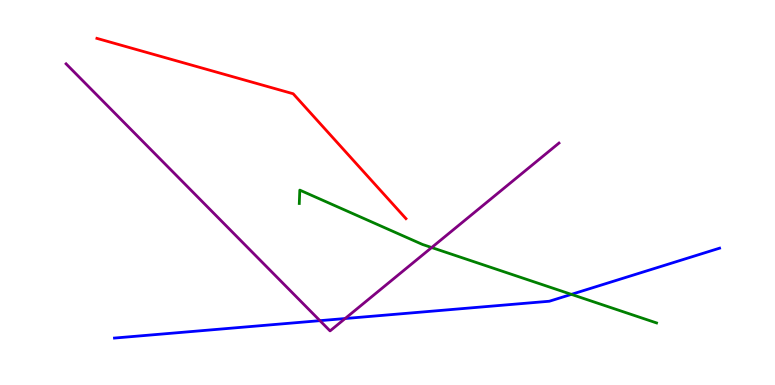[{'lines': ['blue', 'red'], 'intersections': []}, {'lines': ['green', 'red'], 'intersections': []}, {'lines': ['purple', 'red'], 'intersections': []}, {'lines': ['blue', 'green'], 'intersections': [{'x': 7.37, 'y': 2.35}]}, {'lines': ['blue', 'purple'], 'intersections': [{'x': 4.13, 'y': 1.67}, {'x': 4.45, 'y': 1.73}]}, {'lines': ['green', 'purple'], 'intersections': [{'x': 5.57, 'y': 3.57}]}]